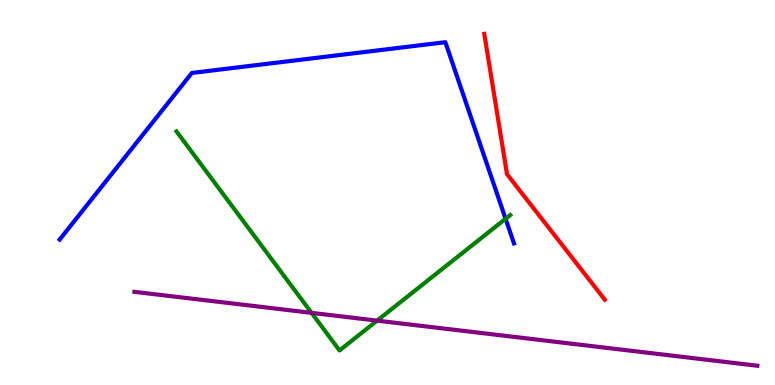[{'lines': ['blue', 'red'], 'intersections': []}, {'lines': ['green', 'red'], 'intersections': []}, {'lines': ['purple', 'red'], 'intersections': []}, {'lines': ['blue', 'green'], 'intersections': [{'x': 6.52, 'y': 4.32}]}, {'lines': ['blue', 'purple'], 'intersections': []}, {'lines': ['green', 'purple'], 'intersections': [{'x': 4.02, 'y': 1.87}, {'x': 4.87, 'y': 1.67}]}]